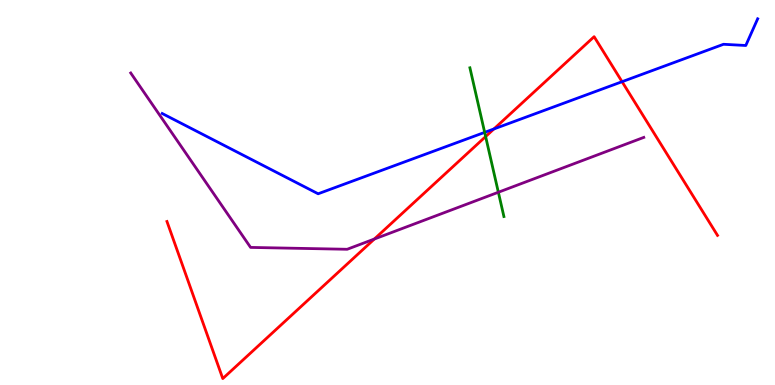[{'lines': ['blue', 'red'], 'intersections': [{'x': 6.37, 'y': 6.65}, {'x': 8.03, 'y': 7.88}]}, {'lines': ['green', 'red'], 'intersections': [{'x': 6.27, 'y': 6.45}]}, {'lines': ['purple', 'red'], 'intersections': [{'x': 4.83, 'y': 3.79}]}, {'lines': ['blue', 'green'], 'intersections': [{'x': 6.25, 'y': 6.56}]}, {'lines': ['blue', 'purple'], 'intersections': []}, {'lines': ['green', 'purple'], 'intersections': [{'x': 6.43, 'y': 5.01}]}]